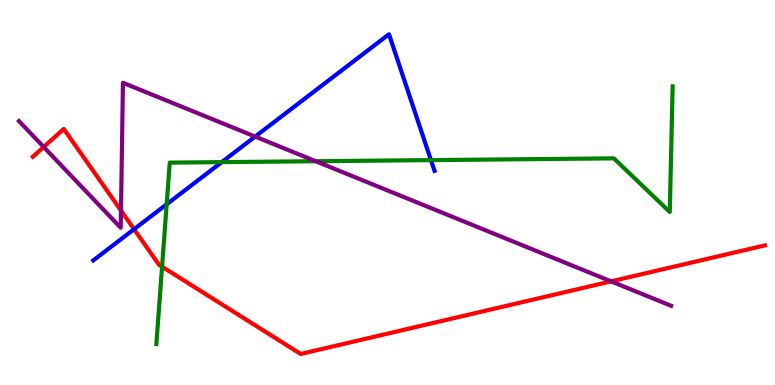[{'lines': ['blue', 'red'], 'intersections': [{'x': 1.73, 'y': 4.05}]}, {'lines': ['green', 'red'], 'intersections': [{'x': 2.09, 'y': 3.07}]}, {'lines': ['purple', 'red'], 'intersections': [{'x': 0.564, 'y': 6.18}, {'x': 1.56, 'y': 4.53}, {'x': 7.89, 'y': 2.69}]}, {'lines': ['blue', 'green'], 'intersections': [{'x': 2.15, 'y': 4.69}, {'x': 2.86, 'y': 5.79}, {'x': 5.56, 'y': 5.84}]}, {'lines': ['blue', 'purple'], 'intersections': [{'x': 3.29, 'y': 6.45}]}, {'lines': ['green', 'purple'], 'intersections': [{'x': 4.07, 'y': 5.81}]}]